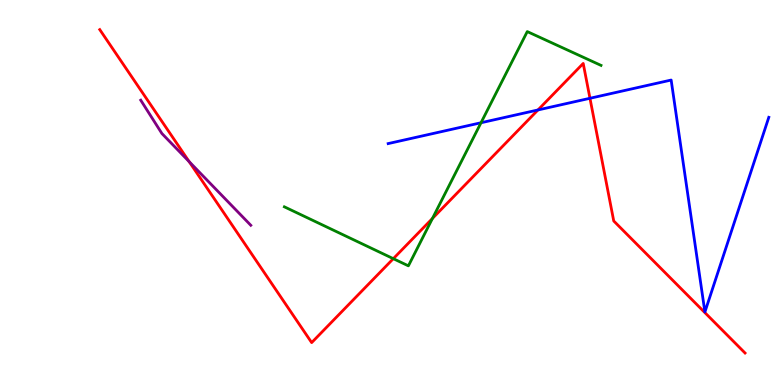[{'lines': ['blue', 'red'], 'intersections': [{'x': 6.94, 'y': 7.14}, {'x': 7.61, 'y': 7.45}]}, {'lines': ['green', 'red'], 'intersections': [{'x': 5.08, 'y': 3.28}, {'x': 5.58, 'y': 4.33}]}, {'lines': ['purple', 'red'], 'intersections': [{'x': 2.44, 'y': 5.8}]}, {'lines': ['blue', 'green'], 'intersections': [{'x': 6.21, 'y': 6.81}]}, {'lines': ['blue', 'purple'], 'intersections': []}, {'lines': ['green', 'purple'], 'intersections': []}]